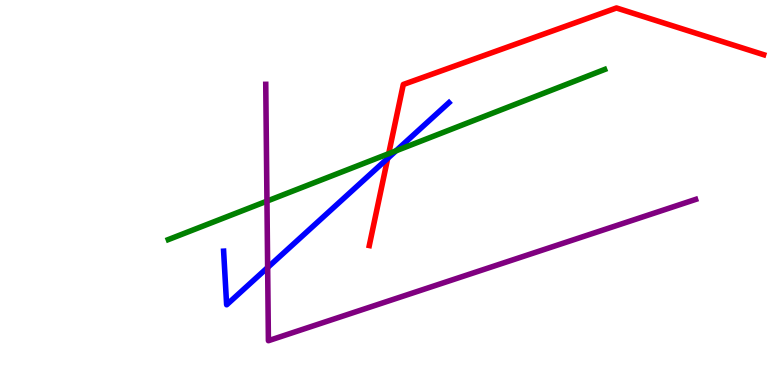[{'lines': ['blue', 'red'], 'intersections': [{'x': 5.0, 'y': 5.89}]}, {'lines': ['green', 'red'], 'intersections': [{'x': 5.02, 'y': 6.01}]}, {'lines': ['purple', 'red'], 'intersections': []}, {'lines': ['blue', 'green'], 'intersections': [{'x': 5.11, 'y': 6.08}]}, {'lines': ['blue', 'purple'], 'intersections': [{'x': 3.45, 'y': 3.05}]}, {'lines': ['green', 'purple'], 'intersections': [{'x': 3.44, 'y': 4.78}]}]